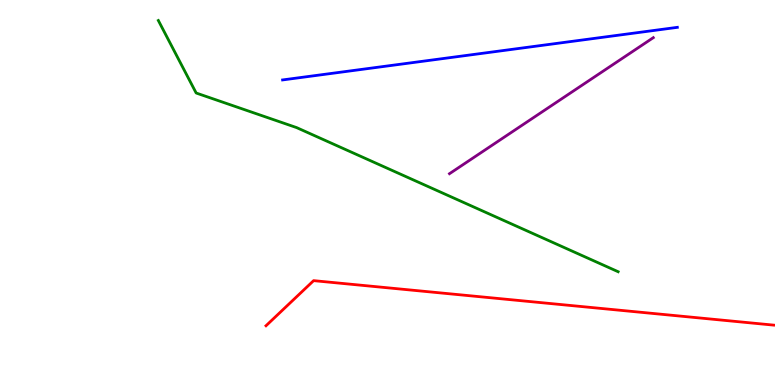[{'lines': ['blue', 'red'], 'intersections': []}, {'lines': ['green', 'red'], 'intersections': []}, {'lines': ['purple', 'red'], 'intersections': []}, {'lines': ['blue', 'green'], 'intersections': []}, {'lines': ['blue', 'purple'], 'intersections': []}, {'lines': ['green', 'purple'], 'intersections': []}]